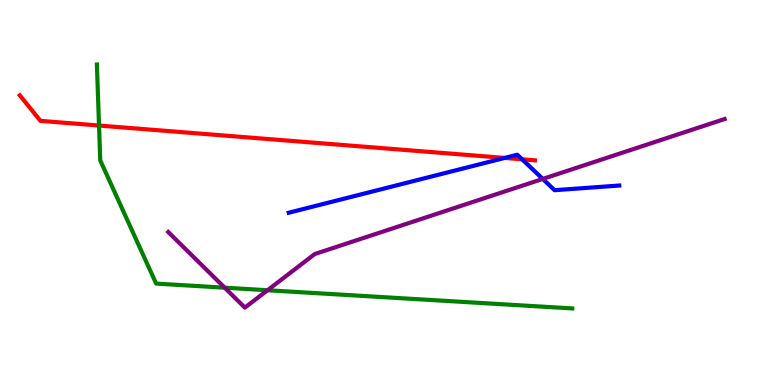[{'lines': ['blue', 'red'], 'intersections': [{'x': 6.51, 'y': 5.9}, {'x': 6.74, 'y': 5.86}]}, {'lines': ['green', 'red'], 'intersections': [{'x': 1.28, 'y': 6.74}]}, {'lines': ['purple', 'red'], 'intersections': []}, {'lines': ['blue', 'green'], 'intersections': []}, {'lines': ['blue', 'purple'], 'intersections': [{'x': 7.0, 'y': 5.35}]}, {'lines': ['green', 'purple'], 'intersections': [{'x': 2.9, 'y': 2.53}, {'x': 3.45, 'y': 2.46}]}]